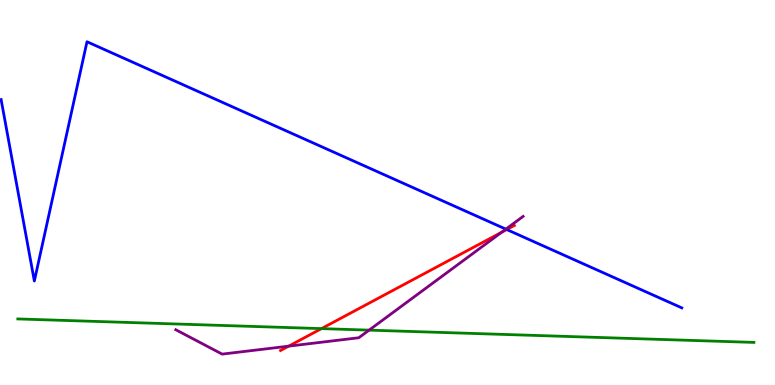[{'lines': ['blue', 'red'], 'intersections': [{'x': 6.54, 'y': 4.04}]}, {'lines': ['green', 'red'], 'intersections': [{'x': 4.15, 'y': 1.46}]}, {'lines': ['purple', 'red'], 'intersections': [{'x': 3.73, 'y': 1.01}, {'x': 6.47, 'y': 3.97}]}, {'lines': ['blue', 'green'], 'intersections': []}, {'lines': ['blue', 'purple'], 'intersections': [{'x': 6.53, 'y': 4.05}]}, {'lines': ['green', 'purple'], 'intersections': [{'x': 4.76, 'y': 1.43}]}]